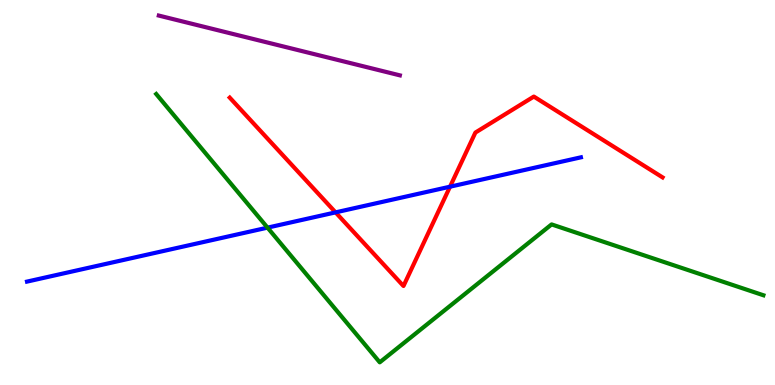[{'lines': ['blue', 'red'], 'intersections': [{'x': 4.33, 'y': 4.48}, {'x': 5.81, 'y': 5.15}]}, {'lines': ['green', 'red'], 'intersections': []}, {'lines': ['purple', 'red'], 'intersections': []}, {'lines': ['blue', 'green'], 'intersections': [{'x': 3.45, 'y': 4.09}]}, {'lines': ['blue', 'purple'], 'intersections': []}, {'lines': ['green', 'purple'], 'intersections': []}]